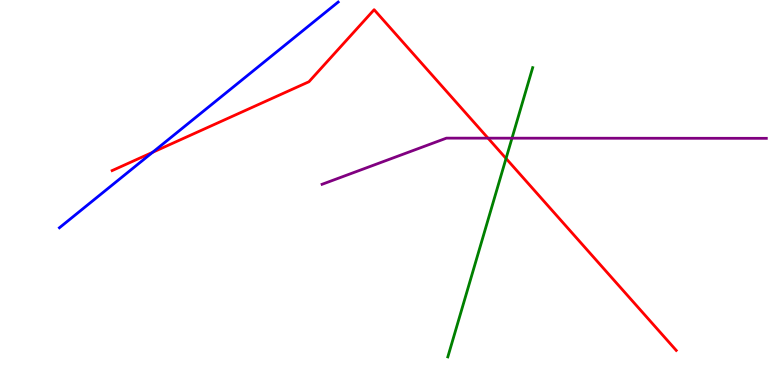[{'lines': ['blue', 'red'], 'intersections': [{'x': 1.97, 'y': 6.04}]}, {'lines': ['green', 'red'], 'intersections': [{'x': 6.53, 'y': 5.88}]}, {'lines': ['purple', 'red'], 'intersections': [{'x': 6.3, 'y': 6.41}]}, {'lines': ['blue', 'green'], 'intersections': []}, {'lines': ['blue', 'purple'], 'intersections': []}, {'lines': ['green', 'purple'], 'intersections': [{'x': 6.61, 'y': 6.41}]}]